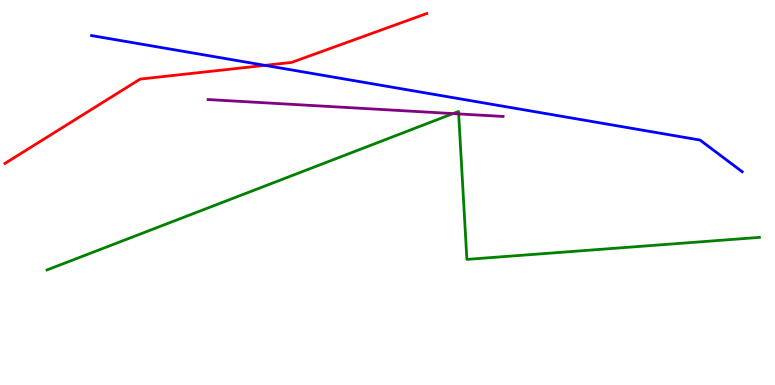[{'lines': ['blue', 'red'], 'intersections': [{'x': 3.42, 'y': 8.3}]}, {'lines': ['green', 'red'], 'intersections': []}, {'lines': ['purple', 'red'], 'intersections': []}, {'lines': ['blue', 'green'], 'intersections': []}, {'lines': ['blue', 'purple'], 'intersections': []}, {'lines': ['green', 'purple'], 'intersections': [{'x': 5.85, 'y': 7.05}, {'x': 5.92, 'y': 7.04}]}]